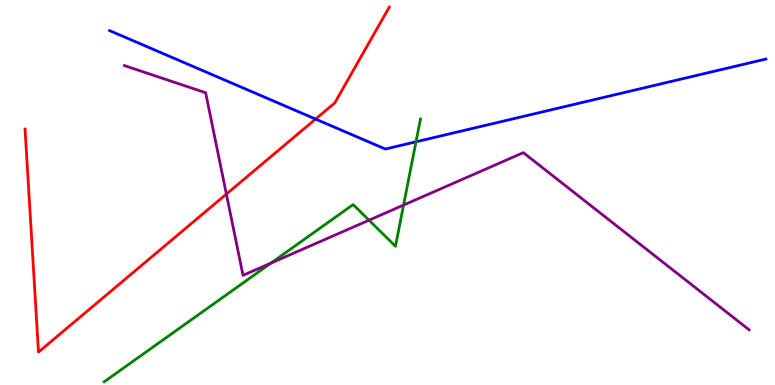[{'lines': ['blue', 'red'], 'intersections': [{'x': 4.07, 'y': 6.91}]}, {'lines': ['green', 'red'], 'intersections': []}, {'lines': ['purple', 'red'], 'intersections': [{'x': 2.92, 'y': 4.96}]}, {'lines': ['blue', 'green'], 'intersections': [{'x': 5.37, 'y': 6.32}]}, {'lines': ['blue', 'purple'], 'intersections': []}, {'lines': ['green', 'purple'], 'intersections': [{'x': 3.49, 'y': 3.16}, {'x': 4.76, 'y': 4.28}, {'x': 5.21, 'y': 4.67}]}]